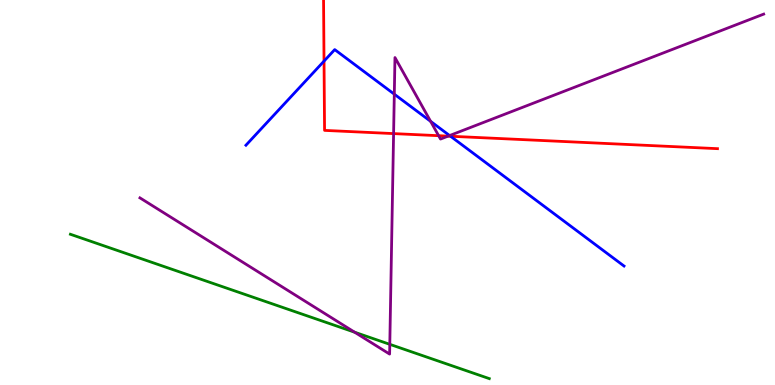[{'lines': ['blue', 'red'], 'intersections': [{'x': 4.18, 'y': 8.41}, {'x': 5.81, 'y': 6.46}]}, {'lines': ['green', 'red'], 'intersections': []}, {'lines': ['purple', 'red'], 'intersections': [{'x': 5.08, 'y': 6.53}, {'x': 5.66, 'y': 6.48}, {'x': 5.78, 'y': 6.46}]}, {'lines': ['blue', 'green'], 'intersections': []}, {'lines': ['blue', 'purple'], 'intersections': [{'x': 5.09, 'y': 7.55}, {'x': 5.56, 'y': 6.85}, {'x': 5.8, 'y': 6.48}]}, {'lines': ['green', 'purple'], 'intersections': [{'x': 4.58, 'y': 1.37}, {'x': 5.03, 'y': 1.06}]}]